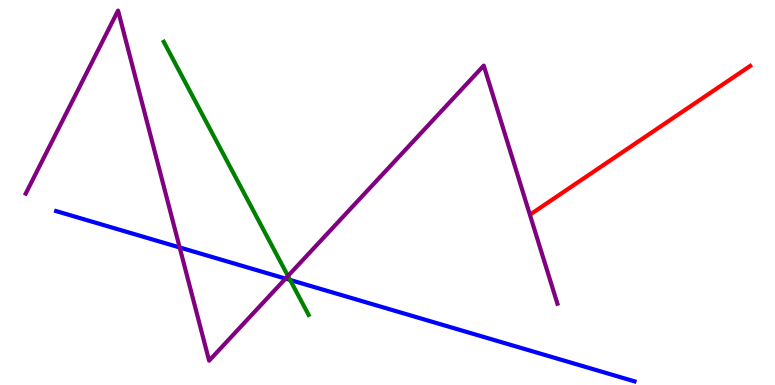[{'lines': ['blue', 'red'], 'intersections': []}, {'lines': ['green', 'red'], 'intersections': []}, {'lines': ['purple', 'red'], 'intersections': []}, {'lines': ['blue', 'green'], 'intersections': [{'x': 3.74, 'y': 2.73}]}, {'lines': ['blue', 'purple'], 'intersections': [{'x': 2.32, 'y': 3.57}, {'x': 3.68, 'y': 2.76}]}, {'lines': ['green', 'purple'], 'intersections': [{'x': 3.72, 'y': 2.83}]}]